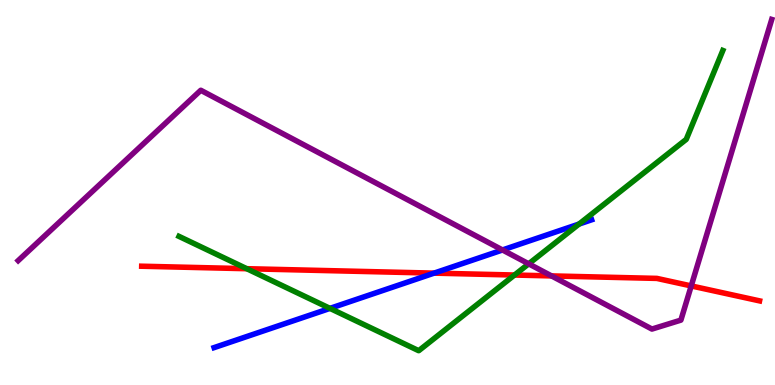[{'lines': ['blue', 'red'], 'intersections': [{'x': 5.6, 'y': 2.91}]}, {'lines': ['green', 'red'], 'intersections': [{'x': 3.18, 'y': 3.02}, {'x': 6.64, 'y': 2.86}]}, {'lines': ['purple', 'red'], 'intersections': [{'x': 7.12, 'y': 2.83}, {'x': 8.92, 'y': 2.57}]}, {'lines': ['blue', 'green'], 'intersections': [{'x': 4.26, 'y': 1.99}, {'x': 7.47, 'y': 4.18}]}, {'lines': ['blue', 'purple'], 'intersections': [{'x': 6.48, 'y': 3.51}]}, {'lines': ['green', 'purple'], 'intersections': [{'x': 6.82, 'y': 3.15}]}]